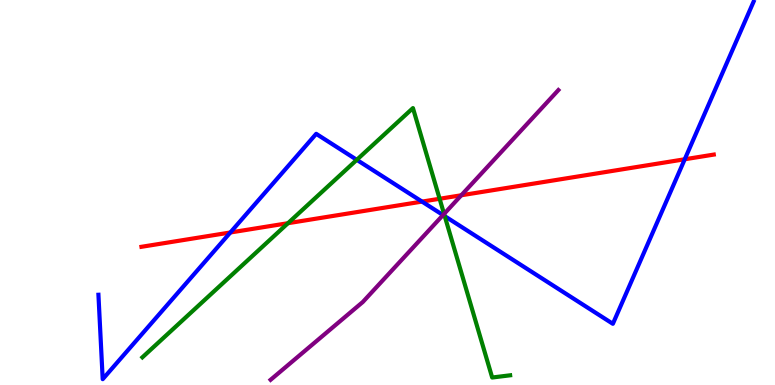[{'lines': ['blue', 'red'], 'intersections': [{'x': 2.97, 'y': 3.96}, {'x': 5.45, 'y': 4.76}, {'x': 8.84, 'y': 5.86}]}, {'lines': ['green', 'red'], 'intersections': [{'x': 3.72, 'y': 4.2}, {'x': 5.67, 'y': 4.84}]}, {'lines': ['purple', 'red'], 'intersections': [{'x': 5.95, 'y': 4.93}]}, {'lines': ['blue', 'green'], 'intersections': [{'x': 4.6, 'y': 5.85}, {'x': 5.74, 'y': 4.39}]}, {'lines': ['blue', 'purple'], 'intersections': [{'x': 5.72, 'y': 4.41}]}, {'lines': ['green', 'purple'], 'intersections': [{'x': 5.73, 'y': 4.44}]}]